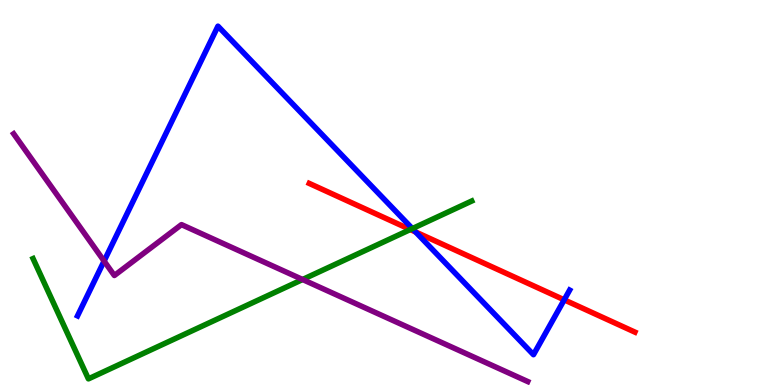[{'lines': ['blue', 'red'], 'intersections': [{'x': 5.36, 'y': 3.97}, {'x': 7.28, 'y': 2.21}]}, {'lines': ['green', 'red'], 'intersections': [{'x': 5.29, 'y': 4.04}]}, {'lines': ['purple', 'red'], 'intersections': []}, {'lines': ['blue', 'green'], 'intersections': [{'x': 5.32, 'y': 4.06}]}, {'lines': ['blue', 'purple'], 'intersections': [{'x': 1.34, 'y': 3.22}]}, {'lines': ['green', 'purple'], 'intersections': [{'x': 3.9, 'y': 2.74}]}]